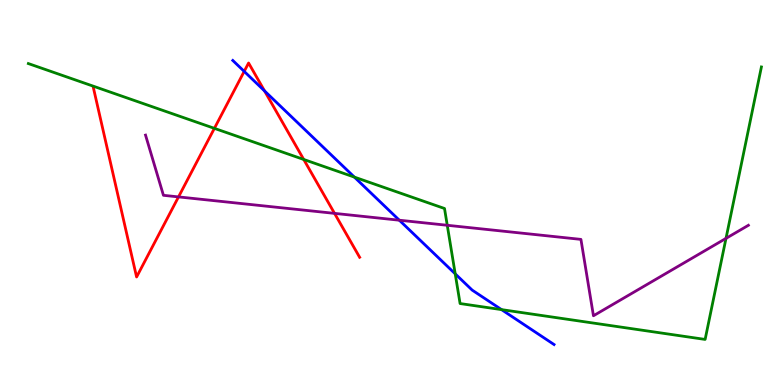[{'lines': ['blue', 'red'], 'intersections': [{'x': 3.15, 'y': 8.15}, {'x': 3.41, 'y': 7.64}]}, {'lines': ['green', 'red'], 'intersections': [{'x': 2.77, 'y': 6.67}, {'x': 3.92, 'y': 5.86}]}, {'lines': ['purple', 'red'], 'intersections': [{'x': 2.3, 'y': 4.89}, {'x': 4.32, 'y': 4.46}]}, {'lines': ['blue', 'green'], 'intersections': [{'x': 4.57, 'y': 5.4}, {'x': 5.87, 'y': 2.89}, {'x': 6.47, 'y': 1.96}]}, {'lines': ['blue', 'purple'], 'intersections': [{'x': 5.15, 'y': 4.28}]}, {'lines': ['green', 'purple'], 'intersections': [{'x': 5.77, 'y': 4.15}, {'x': 9.37, 'y': 3.81}]}]